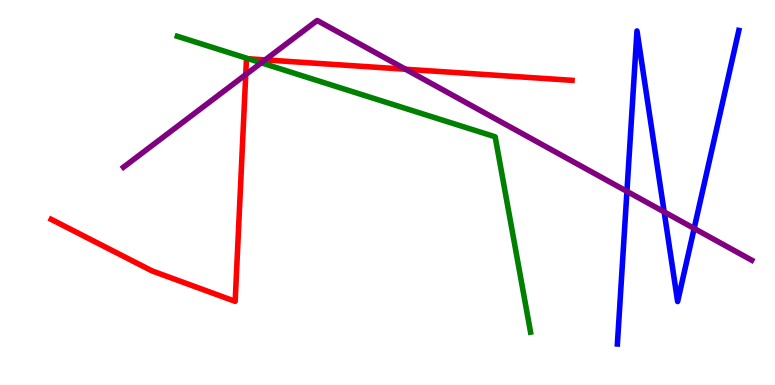[{'lines': ['blue', 'red'], 'intersections': []}, {'lines': ['green', 'red'], 'intersections': [{'x': 3.21, 'y': 8.47}]}, {'lines': ['purple', 'red'], 'intersections': [{'x': 3.17, 'y': 8.06}, {'x': 3.42, 'y': 8.44}, {'x': 5.23, 'y': 8.2}]}, {'lines': ['blue', 'green'], 'intersections': []}, {'lines': ['blue', 'purple'], 'intersections': [{'x': 8.09, 'y': 5.03}, {'x': 8.57, 'y': 4.5}, {'x': 8.96, 'y': 4.07}]}, {'lines': ['green', 'purple'], 'intersections': [{'x': 3.37, 'y': 8.37}]}]